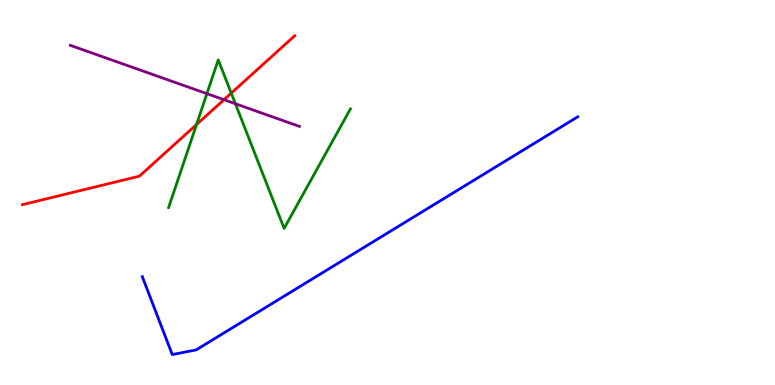[{'lines': ['blue', 'red'], 'intersections': []}, {'lines': ['green', 'red'], 'intersections': [{'x': 2.54, 'y': 6.77}, {'x': 2.98, 'y': 7.58}]}, {'lines': ['purple', 'red'], 'intersections': [{'x': 2.89, 'y': 7.41}]}, {'lines': ['blue', 'green'], 'intersections': []}, {'lines': ['blue', 'purple'], 'intersections': []}, {'lines': ['green', 'purple'], 'intersections': [{'x': 2.67, 'y': 7.57}, {'x': 3.04, 'y': 7.31}]}]